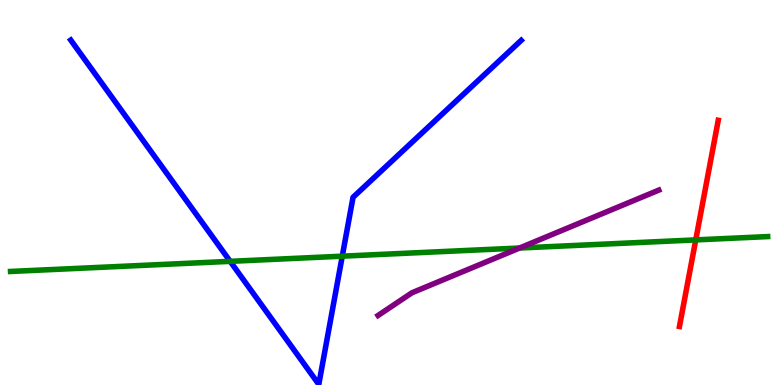[{'lines': ['blue', 'red'], 'intersections': []}, {'lines': ['green', 'red'], 'intersections': [{'x': 8.98, 'y': 3.77}]}, {'lines': ['purple', 'red'], 'intersections': []}, {'lines': ['blue', 'green'], 'intersections': [{'x': 2.97, 'y': 3.21}, {'x': 4.42, 'y': 3.35}]}, {'lines': ['blue', 'purple'], 'intersections': []}, {'lines': ['green', 'purple'], 'intersections': [{'x': 6.7, 'y': 3.56}]}]